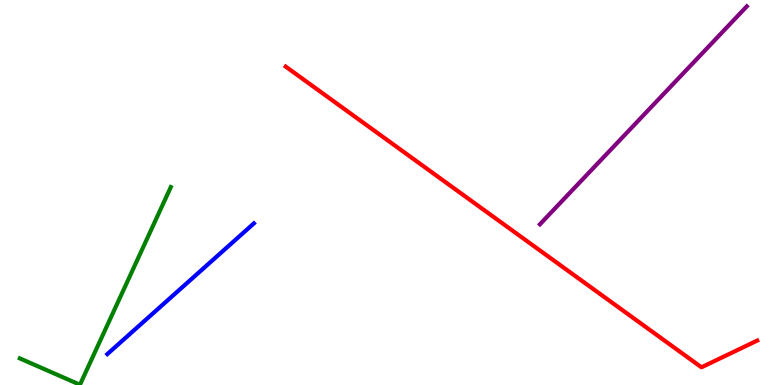[{'lines': ['blue', 'red'], 'intersections': []}, {'lines': ['green', 'red'], 'intersections': []}, {'lines': ['purple', 'red'], 'intersections': []}, {'lines': ['blue', 'green'], 'intersections': []}, {'lines': ['blue', 'purple'], 'intersections': []}, {'lines': ['green', 'purple'], 'intersections': []}]